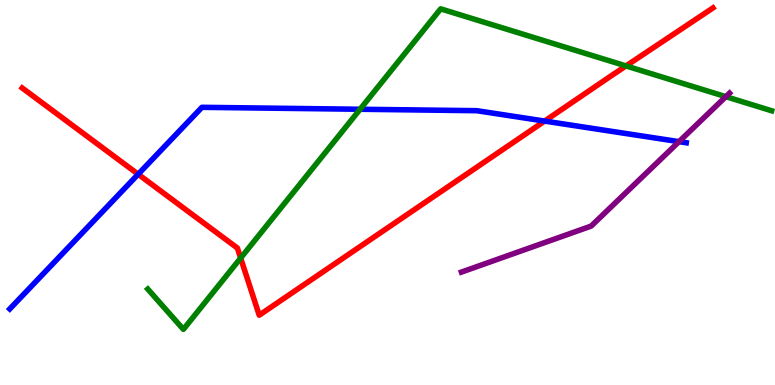[{'lines': ['blue', 'red'], 'intersections': [{'x': 1.78, 'y': 5.47}, {'x': 7.03, 'y': 6.86}]}, {'lines': ['green', 'red'], 'intersections': [{'x': 3.11, 'y': 3.3}, {'x': 8.08, 'y': 8.29}]}, {'lines': ['purple', 'red'], 'intersections': []}, {'lines': ['blue', 'green'], 'intersections': [{'x': 4.65, 'y': 7.16}]}, {'lines': ['blue', 'purple'], 'intersections': [{'x': 8.76, 'y': 6.32}]}, {'lines': ['green', 'purple'], 'intersections': [{'x': 9.37, 'y': 7.49}]}]